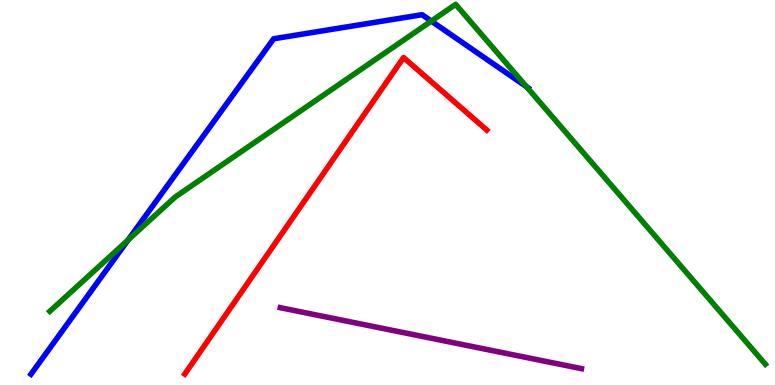[{'lines': ['blue', 'red'], 'intersections': []}, {'lines': ['green', 'red'], 'intersections': []}, {'lines': ['purple', 'red'], 'intersections': []}, {'lines': ['blue', 'green'], 'intersections': [{'x': 1.65, 'y': 3.77}, {'x': 5.57, 'y': 9.45}, {'x': 6.79, 'y': 7.75}]}, {'lines': ['blue', 'purple'], 'intersections': []}, {'lines': ['green', 'purple'], 'intersections': []}]